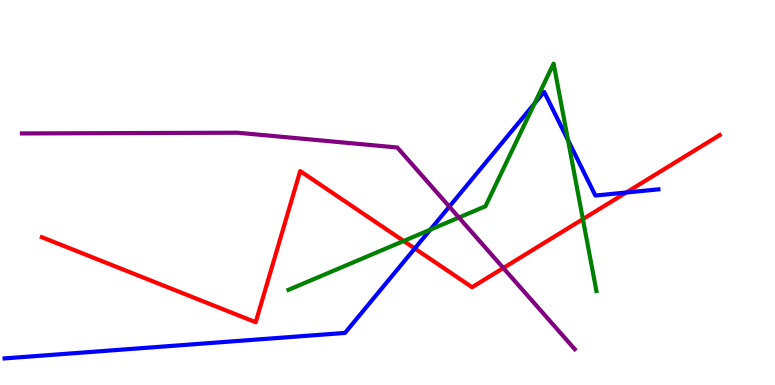[{'lines': ['blue', 'red'], 'intersections': [{'x': 5.35, 'y': 3.55}, {'x': 8.08, 'y': 5.0}]}, {'lines': ['green', 'red'], 'intersections': [{'x': 5.21, 'y': 3.74}, {'x': 7.52, 'y': 4.31}]}, {'lines': ['purple', 'red'], 'intersections': [{'x': 6.49, 'y': 3.04}]}, {'lines': ['blue', 'green'], 'intersections': [{'x': 5.55, 'y': 4.03}, {'x': 6.9, 'y': 7.31}, {'x': 7.33, 'y': 6.36}]}, {'lines': ['blue', 'purple'], 'intersections': [{'x': 5.8, 'y': 4.63}]}, {'lines': ['green', 'purple'], 'intersections': [{'x': 5.92, 'y': 4.35}]}]